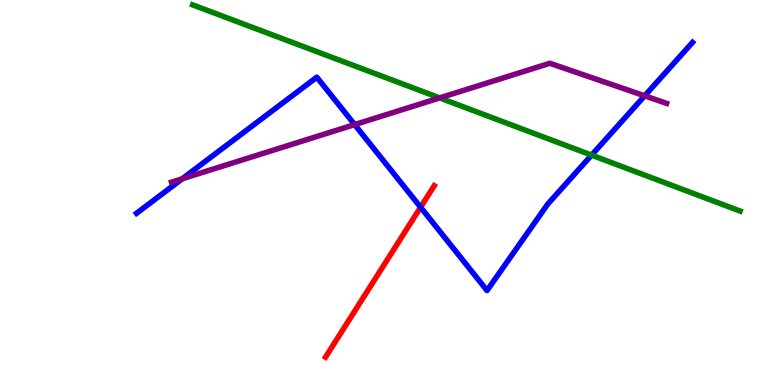[{'lines': ['blue', 'red'], 'intersections': [{'x': 5.43, 'y': 4.62}]}, {'lines': ['green', 'red'], 'intersections': []}, {'lines': ['purple', 'red'], 'intersections': []}, {'lines': ['blue', 'green'], 'intersections': [{'x': 7.63, 'y': 5.97}]}, {'lines': ['blue', 'purple'], 'intersections': [{'x': 2.35, 'y': 5.36}, {'x': 4.58, 'y': 6.76}, {'x': 8.32, 'y': 7.51}]}, {'lines': ['green', 'purple'], 'intersections': [{'x': 5.67, 'y': 7.46}]}]